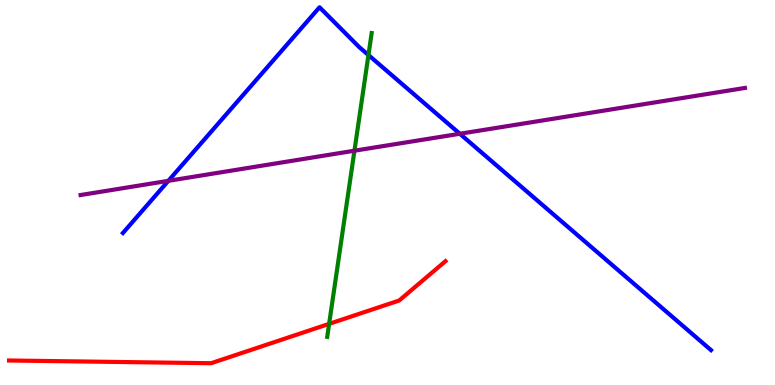[{'lines': ['blue', 'red'], 'intersections': []}, {'lines': ['green', 'red'], 'intersections': [{'x': 4.25, 'y': 1.59}]}, {'lines': ['purple', 'red'], 'intersections': []}, {'lines': ['blue', 'green'], 'intersections': [{'x': 4.75, 'y': 8.57}]}, {'lines': ['blue', 'purple'], 'intersections': [{'x': 2.17, 'y': 5.3}, {'x': 5.93, 'y': 6.53}]}, {'lines': ['green', 'purple'], 'intersections': [{'x': 4.57, 'y': 6.09}]}]